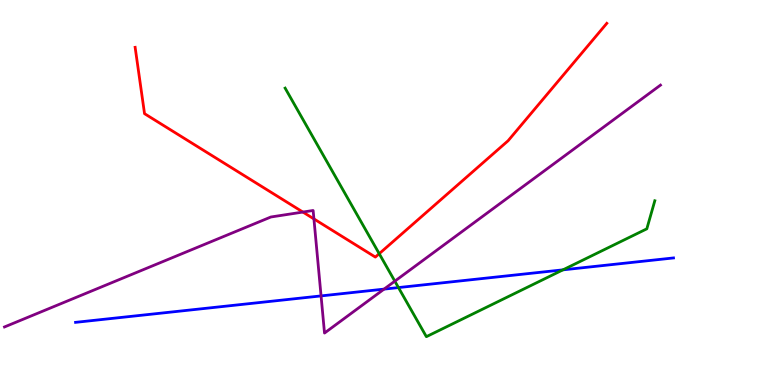[{'lines': ['blue', 'red'], 'intersections': []}, {'lines': ['green', 'red'], 'intersections': [{'x': 4.89, 'y': 3.41}]}, {'lines': ['purple', 'red'], 'intersections': [{'x': 3.91, 'y': 4.49}, {'x': 4.05, 'y': 4.31}]}, {'lines': ['blue', 'green'], 'intersections': [{'x': 5.14, 'y': 2.53}, {'x': 7.26, 'y': 2.99}]}, {'lines': ['blue', 'purple'], 'intersections': [{'x': 4.14, 'y': 2.31}, {'x': 4.96, 'y': 2.49}]}, {'lines': ['green', 'purple'], 'intersections': [{'x': 5.09, 'y': 2.7}]}]